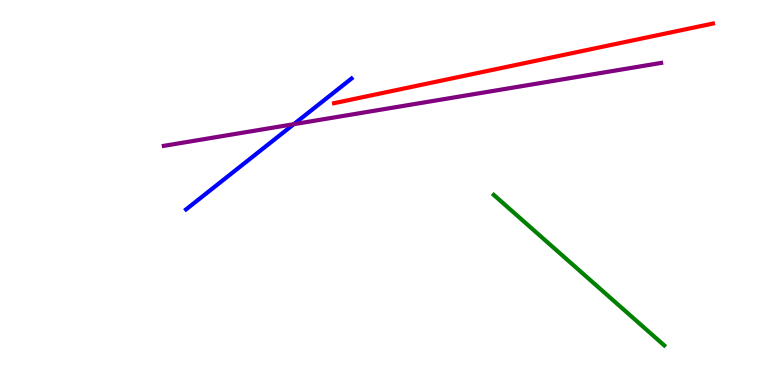[{'lines': ['blue', 'red'], 'intersections': []}, {'lines': ['green', 'red'], 'intersections': []}, {'lines': ['purple', 'red'], 'intersections': []}, {'lines': ['blue', 'green'], 'intersections': []}, {'lines': ['blue', 'purple'], 'intersections': [{'x': 3.79, 'y': 6.77}]}, {'lines': ['green', 'purple'], 'intersections': []}]